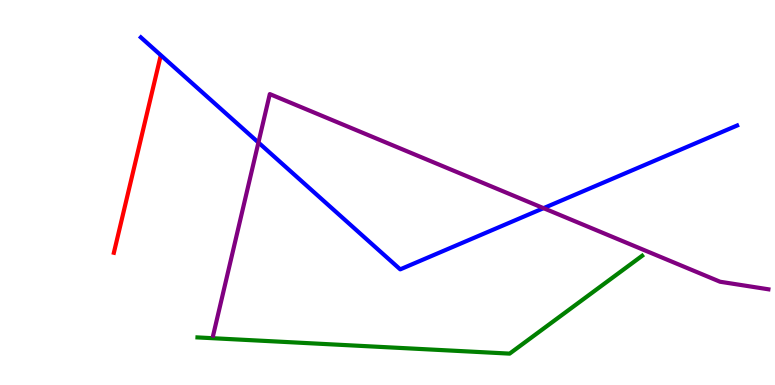[{'lines': ['blue', 'red'], 'intersections': []}, {'lines': ['green', 'red'], 'intersections': []}, {'lines': ['purple', 'red'], 'intersections': []}, {'lines': ['blue', 'green'], 'intersections': []}, {'lines': ['blue', 'purple'], 'intersections': [{'x': 3.33, 'y': 6.3}, {'x': 7.01, 'y': 4.59}]}, {'lines': ['green', 'purple'], 'intersections': []}]